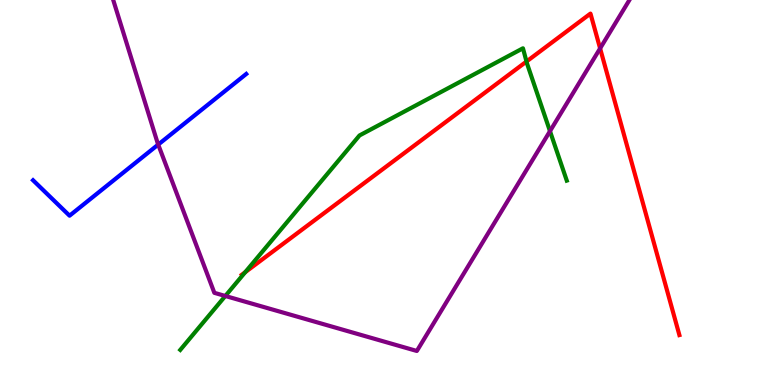[{'lines': ['blue', 'red'], 'intersections': []}, {'lines': ['green', 'red'], 'intersections': [{'x': 3.16, 'y': 2.93}, {'x': 6.79, 'y': 8.4}]}, {'lines': ['purple', 'red'], 'intersections': [{'x': 7.74, 'y': 8.74}]}, {'lines': ['blue', 'green'], 'intersections': []}, {'lines': ['blue', 'purple'], 'intersections': [{'x': 2.04, 'y': 6.24}]}, {'lines': ['green', 'purple'], 'intersections': [{'x': 2.91, 'y': 2.31}, {'x': 7.1, 'y': 6.59}]}]